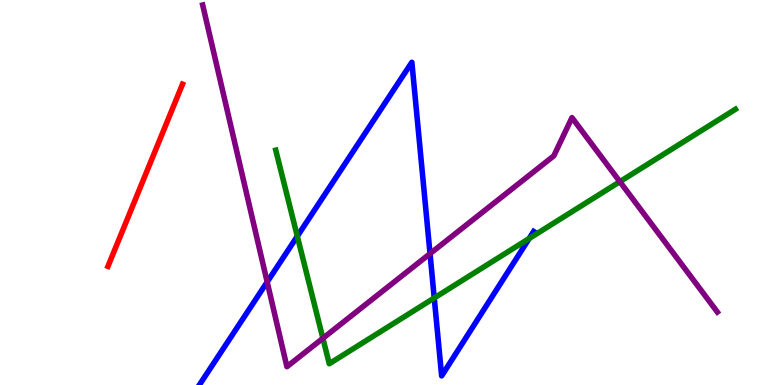[{'lines': ['blue', 'red'], 'intersections': []}, {'lines': ['green', 'red'], 'intersections': []}, {'lines': ['purple', 'red'], 'intersections': []}, {'lines': ['blue', 'green'], 'intersections': [{'x': 3.84, 'y': 3.86}, {'x': 5.6, 'y': 2.26}, {'x': 6.83, 'y': 3.81}]}, {'lines': ['blue', 'purple'], 'intersections': [{'x': 3.45, 'y': 2.68}, {'x': 5.55, 'y': 3.41}]}, {'lines': ['green', 'purple'], 'intersections': [{'x': 4.17, 'y': 1.21}, {'x': 8.0, 'y': 5.28}]}]